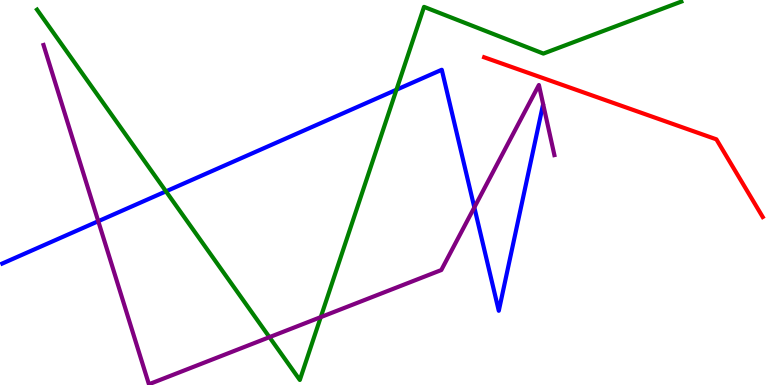[{'lines': ['blue', 'red'], 'intersections': []}, {'lines': ['green', 'red'], 'intersections': []}, {'lines': ['purple', 'red'], 'intersections': []}, {'lines': ['blue', 'green'], 'intersections': [{'x': 2.14, 'y': 5.03}, {'x': 5.12, 'y': 7.67}]}, {'lines': ['blue', 'purple'], 'intersections': [{'x': 1.27, 'y': 4.25}, {'x': 6.12, 'y': 4.61}]}, {'lines': ['green', 'purple'], 'intersections': [{'x': 3.48, 'y': 1.24}, {'x': 4.14, 'y': 1.76}]}]